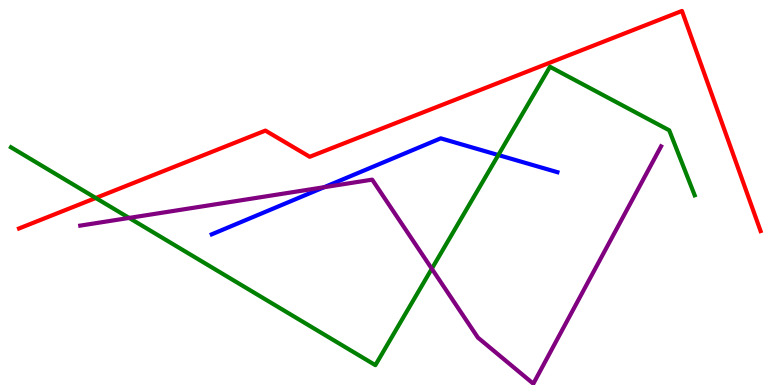[{'lines': ['blue', 'red'], 'intersections': []}, {'lines': ['green', 'red'], 'intersections': [{'x': 1.24, 'y': 4.86}]}, {'lines': ['purple', 'red'], 'intersections': []}, {'lines': ['blue', 'green'], 'intersections': [{'x': 6.43, 'y': 5.97}]}, {'lines': ['blue', 'purple'], 'intersections': [{'x': 4.18, 'y': 5.14}]}, {'lines': ['green', 'purple'], 'intersections': [{'x': 1.67, 'y': 4.34}, {'x': 5.57, 'y': 3.02}]}]